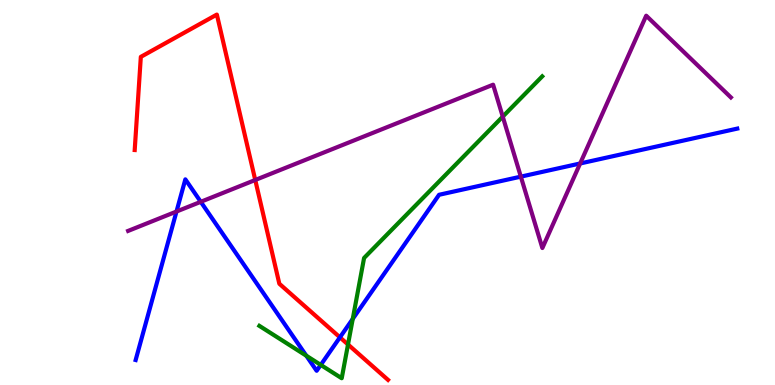[{'lines': ['blue', 'red'], 'intersections': [{'x': 4.39, 'y': 1.24}]}, {'lines': ['green', 'red'], 'intersections': [{'x': 4.49, 'y': 1.05}]}, {'lines': ['purple', 'red'], 'intersections': [{'x': 3.29, 'y': 5.33}]}, {'lines': ['blue', 'green'], 'intersections': [{'x': 3.95, 'y': 0.76}, {'x': 4.14, 'y': 0.522}, {'x': 4.55, 'y': 1.72}]}, {'lines': ['blue', 'purple'], 'intersections': [{'x': 2.28, 'y': 4.51}, {'x': 2.59, 'y': 4.76}, {'x': 6.72, 'y': 5.41}, {'x': 7.49, 'y': 5.75}]}, {'lines': ['green', 'purple'], 'intersections': [{'x': 6.49, 'y': 6.97}]}]